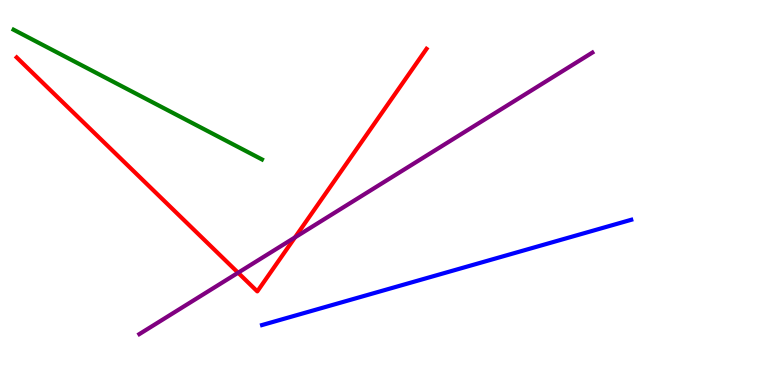[{'lines': ['blue', 'red'], 'intersections': []}, {'lines': ['green', 'red'], 'intersections': []}, {'lines': ['purple', 'red'], 'intersections': [{'x': 3.07, 'y': 2.92}, {'x': 3.81, 'y': 3.83}]}, {'lines': ['blue', 'green'], 'intersections': []}, {'lines': ['blue', 'purple'], 'intersections': []}, {'lines': ['green', 'purple'], 'intersections': []}]